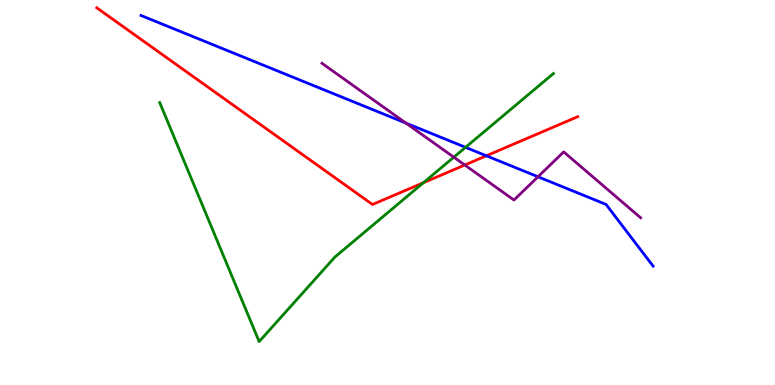[{'lines': ['blue', 'red'], 'intersections': [{'x': 6.28, 'y': 5.95}]}, {'lines': ['green', 'red'], 'intersections': [{'x': 5.46, 'y': 5.25}]}, {'lines': ['purple', 'red'], 'intersections': [{'x': 6.0, 'y': 5.71}]}, {'lines': ['blue', 'green'], 'intersections': [{'x': 6.01, 'y': 6.17}]}, {'lines': ['blue', 'purple'], 'intersections': [{'x': 5.24, 'y': 6.8}, {'x': 6.94, 'y': 5.41}]}, {'lines': ['green', 'purple'], 'intersections': [{'x': 5.86, 'y': 5.92}]}]